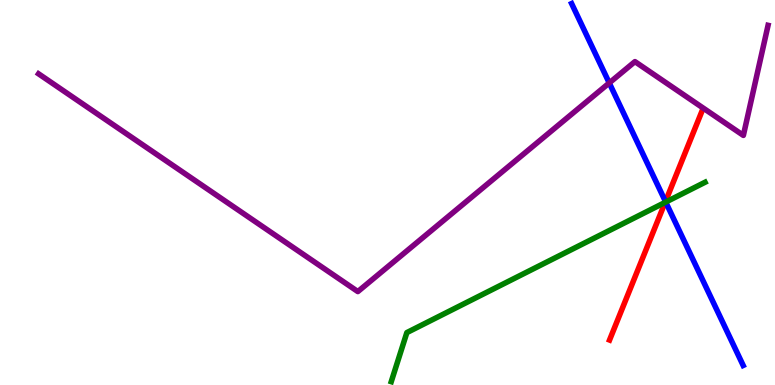[{'lines': ['blue', 'red'], 'intersections': [{'x': 8.59, 'y': 4.77}]}, {'lines': ['green', 'red'], 'intersections': [{'x': 8.58, 'y': 4.74}]}, {'lines': ['purple', 'red'], 'intersections': []}, {'lines': ['blue', 'green'], 'intersections': [{'x': 8.59, 'y': 4.75}]}, {'lines': ['blue', 'purple'], 'intersections': [{'x': 7.86, 'y': 7.85}]}, {'lines': ['green', 'purple'], 'intersections': []}]